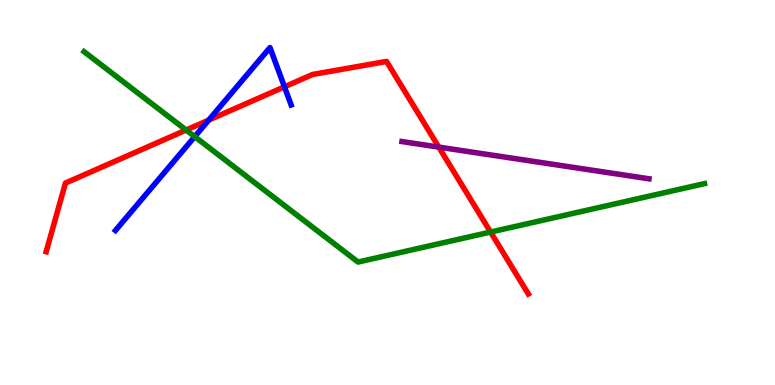[{'lines': ['blue', 'red'], 'intersections': [{'x': 2.69, 'y': 6.88}, {'x': 3.67, 'y': 7.74}]}, {'lines': ['green', 'red'], 'intersections': [{'x': 2.4, 'y': 6.62}, {'x': 6.33, 'y': 3.97}]}, {'lines': ['purple', 'red'], 'intersections': [{'x': 5.66, 'y': 6.18}]}, {'lines': ['blue', 'green'], 'intersections': [{'x': 2.51, 'y': 6.45}]}, {'lines': ['blue', 'purple'], 'intersections': []}, {'lines': ['green', 'purple'], 'intersections': []}]